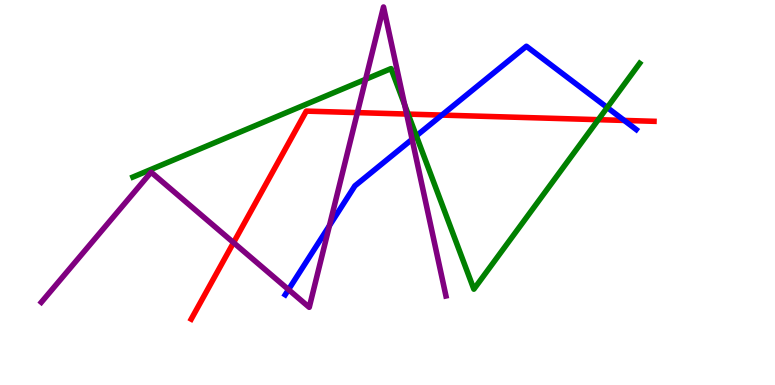[{'lines': ['blue', 'red'], 'intersections': [{'x': 5.7, 'y': 7.01}, {'x': 8.05, 'y': 6.87}]}, {'lines': ['green', 'red'], 'intersections': [{'x': 5.27, 'y': 7.04}, {'x': 7.72, 'y': 6.89}]}, {'lines': ['purple', 'red'], 'intersections': [{'x': 3.01, 'y': 3.7}, {'x': 4.61, 'y': 7.08}, {'x': 5.25, 'y': 7.04}]}, {'lines': ['blue', 'green'], 'intersections': [{'x': 5.37, 'y': 6.47}, {'x': 7.83, 'y': 7.21}]}, {'lines': ['blue', 'purple'], 'intersections': [{'x': 3.72, 'y': 2.48}, {'x': 4.25, 'y': 4.14}, {'x': 5.32, 'y': 6.38}]}, {'lines': ['green', 'purple'], 'intersections': [{'x': 4.72, 'y': 7.94}, {'x': 5.22, 'y': 7.28}]}]